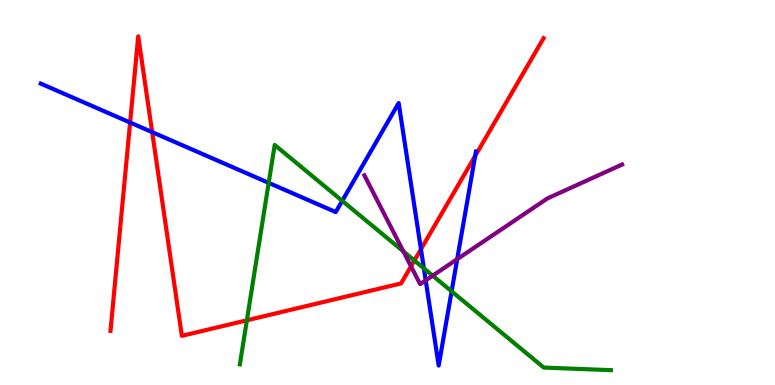[{'lines': ['blue', 'red'], 'intersections': [{'x': 1.68, 'y': 6.82}, {'x': 1.96, 'y': 6.57}, {'x': 5.43, 'y': 3.53}, {'x': 6.13, 'y': 5.95}]}, {'lines': ['green', 'red'], 'intersections': [{'x': 3.19, 'y': 1.68}, {'x': 5.35, 'y': 3.23}]}, {'lines': ['purple', 'red'], 'intersections': [{'x': 5.3, 'y': 3.08}]}, {'lines': ['blue', 'green'], 'intersections': [{'x': 3.47, 'y': 5.25}, {'x': 4.42, 'y': 4.78}, {'x': 5.47, 'y': 3.03}, {'x': 5.83, 'y': 2.43}]}, {'lines': ['blue', 'purple'], 'intersections': [{'x': 5.49, 'y': 2.72}, {'x': 5.9, 'y': 3.27}]}, {'lines': ['green', 'purple'], 'intersections': [{'x': 5.21, 'y': 3.47}, {'x': 5.58, 'y': 2.84}]}]